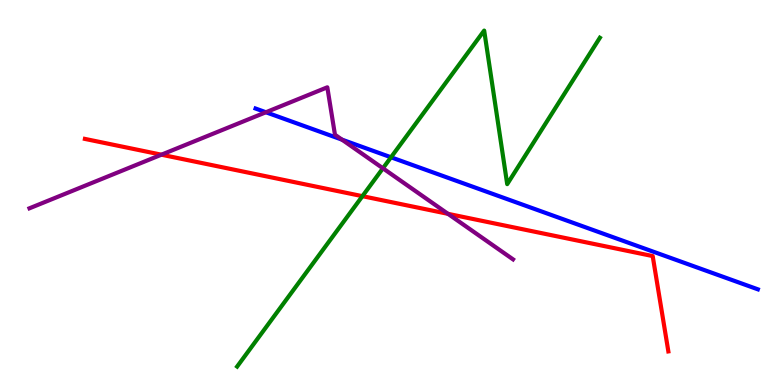[{'lines': ['blue', 'red'], 'intersections': []}, {'lines': ['green', 'red'], 'intersections': [{'x': 4.68, 'y': 4.9}]}, {'lines': ['purple', 'red'], 'intersections': [{'x': 2.08, 'y': 5.98}, {'x': 5.78, 'y': 4.45}]}, {'lines': ['blue', 'green'], 'intersections': [{'x': 5.05, 'y': 5.91}]}, {'lines': ['blue', 'purple'], 'intersections': [{'x': 3.43, 'y': 7.08}, {'x': 4.41, 'y': 6.37}]}, {'lines': ['green', 'purple'], 'intersections': [{'x': 4.94, 'y': 5.63}]}]